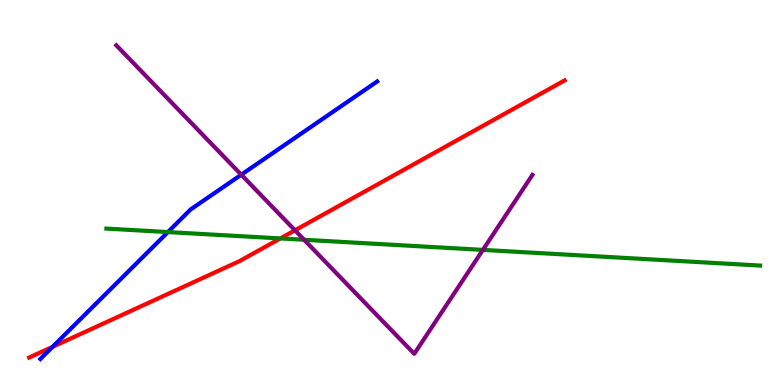[{'lines': ['blue', 'red'], 'intersections': [{'x': 0.679, 'y': 0.992}]}, {'lines': ['green', 'red'], 'intersections': [{'x': 3.62, 'y': 3.81}]}, {'lines': ['purple', 'red'], 'intersections': [{'x': 3.81, 'y': 4.02}]}, {'lines': ['blue', 'green'], 'intersections': [{'x': 2.17, 'y': 3.97}]}, {'lines': ['blue', 'purple'], 'intersections': [{'x': 3.11, 'y': 5.46}]}, {'lines': ['green', 'purple'], 'intersections': [{'x': 3.92, 'y': 3.77}, {'x': 6.23, 'y': 3.51}]}]